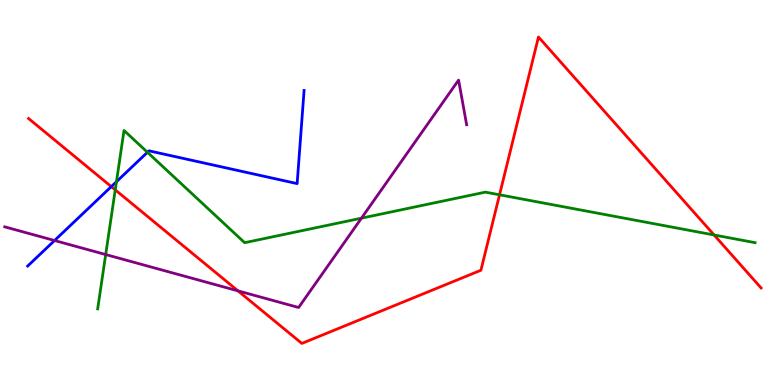[{'lines': ['blue', 'red'], 'intersections': [{'x': 1.44, 'y': 5.15}]}, {'lines': ['green', 'red'], 'intersections': [{'x': 1.49, 'y': 5.07}, {'x': 6.45, 'y': 4.94}, {'x': 9.21, 'y': 3.9}]}, {'lines': ['purple', 'red'], 'intersections': [{'x': 3.07, 'y': 2.45}]}, {'lines': ['blue', 'green'], 'intersections': [{'x': 1.5, 'y': 5.28}, {'x': 1.9, 'y': 6.04}]}, {'lines': ['blue', 'purple'], 'intersections': [{'x': 0.704, 'y': 3.75}]}, {'lines': ['green', 'purple'], 'intersections': [{'x': 1.36, 'y': 3.39}, {'x': 4.66, 'y': 4.33}]}]